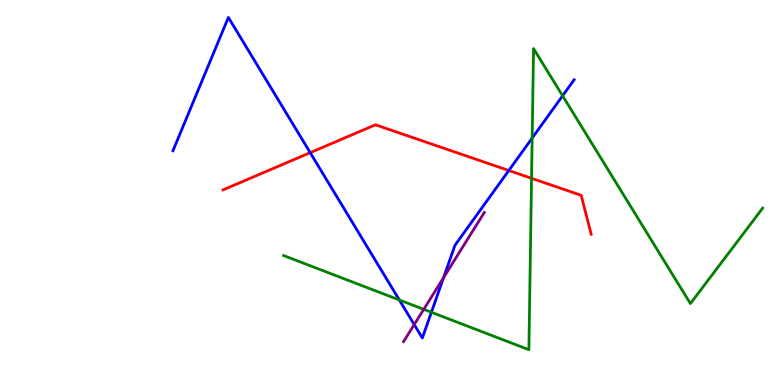[{'lines': ['blue', 'red'], 'intersections': [{'x': 4.0, 'y': 6.03}, {'x': 6.57, 'y': 5.57}]}, {'lines': ['green', 'red'], 'intersections': [{'x': 6.86, 'y': 5.37}]}, {'lines': ['purple', 'red'], 'intersections': []}, {'lines': ['blue', 'green'], 'intersections': [{'x': 5.15, 'y': 2.21}, {'x': 5.57, 'y': 1.89}, {'x': 6.87, 'y': 6.41}, {'x': 7.26, 'y': 7.51}]}, {'lines': ['blue', 'purple'], 'intersections': [{'x': 5.34, 'y': 1.57}, {'x': 5.72, 'y': 2.79}]}, {'lines': ['green', 'purple'], 'intersections': [{'x': 5.47, 'y': 1.97}]}]